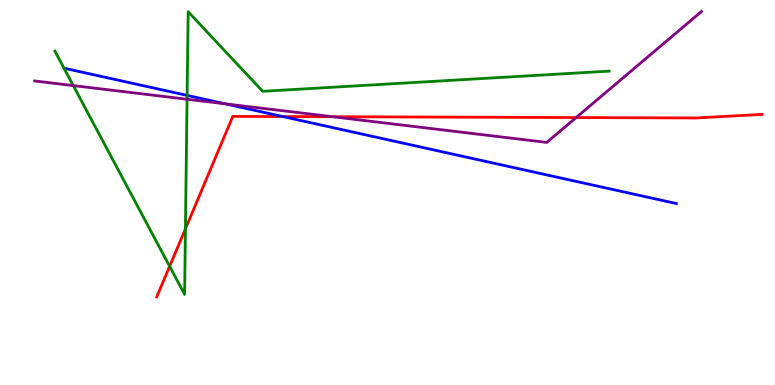[{'lines': ['blue', 'red'], 'intersections': [{'x': 3.65, 'y': 6.97}]}, {'lines': ['green', 'red'], 'intersections': [{'x': 2.19, 'y': 3.08}, {'x': 2.39, 'y': 4.06}]}, {'lines': ['purple', 'red'], 'intersections': [{'x': 4.29, 'y': 6.97}, {'x': 7.43, 'y': 6.95}]}, {'lines': ['blue', 'green'], 'intersections': [{'x': 2.41, 'y': 7.52}]}, {'lines': ['blue', 'purple'], 'intersections': [{'x': 2.91, 'y': 7.3}]}, {'lines': ['green', 'purple'], 'intersections': [{'x': 0.946, 'y': 7.78}, {'x': 2.41, 'y': 7.42}]}]